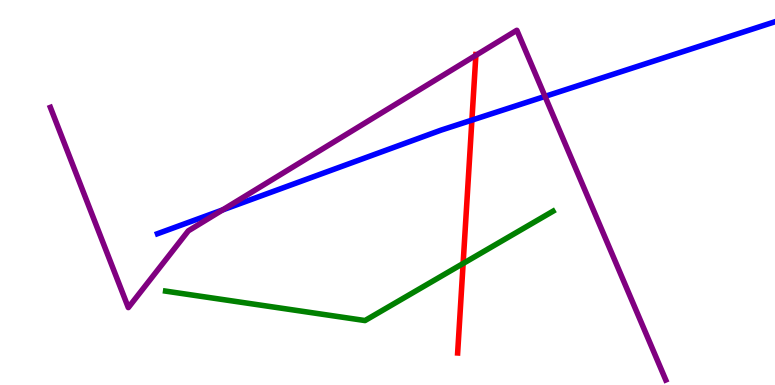[{'lines': ['blue', 'red'], 'intersections': [{'x': 6.09, 'y': 6.88}]}, {'lines': ['green', 'red'], 'intersections': [{'x': 5.98, 'y': 3.16}]}, {'lines': ['purple', 'red'], 'intersections': [{'x': 6.14, 'y': 8.56}]}, {'lines': ['blue', 'green'], 'intersections': []}, {'lines': ['blue', 'purple'], 'intersections': [{'x': 2.87, 'y': 4.55}, {'x': 7.03, 'y': 7.5}]}, {'lines': ['green', 'purple'], 'intersections': []}]